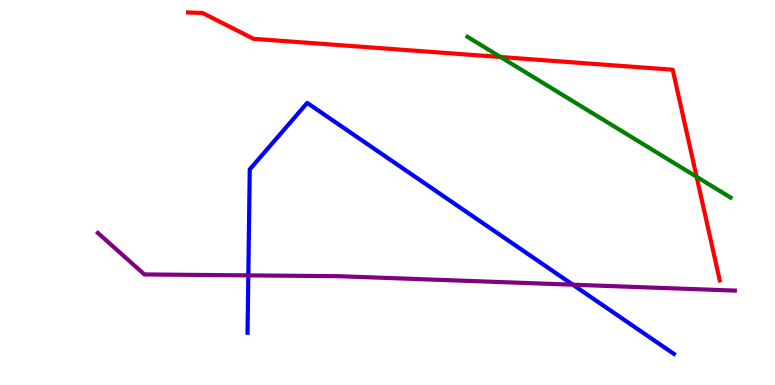[{'lines': ['blue', 'red'], 'intersections': []}, {'lines': ['green', 'red'], 'intersections': [{'x': 6.46, 'y': 8.52}, {'x': 8.99, 'y': 5.41}]}, {'lines': ['purple', 'red'], 'intersections': []}, {'lines': ['blue', 'green'], 'intersections': []}, {'lines': ['blue', 'purple'], 'intersections': [{'x': 3.2, 'y': 2.85}, {'x': 7.39, 'y': 2.61}]}, {'lines': ['green', 'purple'], 'intersections': []}]